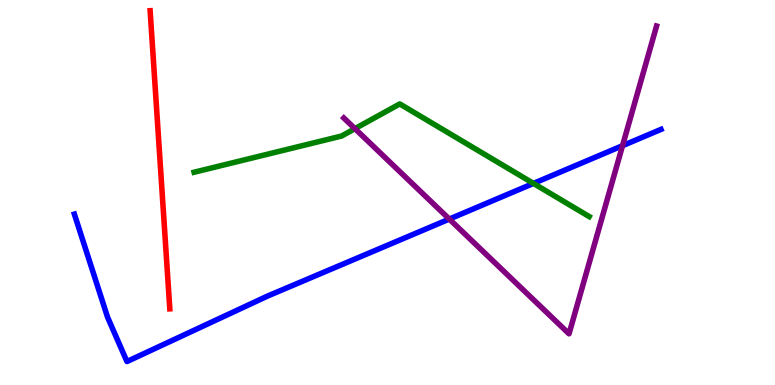[{'lines': ['blue', 'red'], 'intersections': []}, {'lines': ['green', 'red'], 'intersections': []}, {'lines': ['purple', 'red'], 'intersections': []}, {'lines': ['blue', 'green'], 'intersections': [{'x': 6.88, 'y': 5.24}]}, {'lines': ['blue', 'purple'], 'intersections': [{'x': 5.8, 'y': 4.31}, {'x': 8.03, 'y': 6.22}]}, {'lines': ['green', 'purple'], 'intersections': [{'x': 4.58, 'y': 6.66}]}]